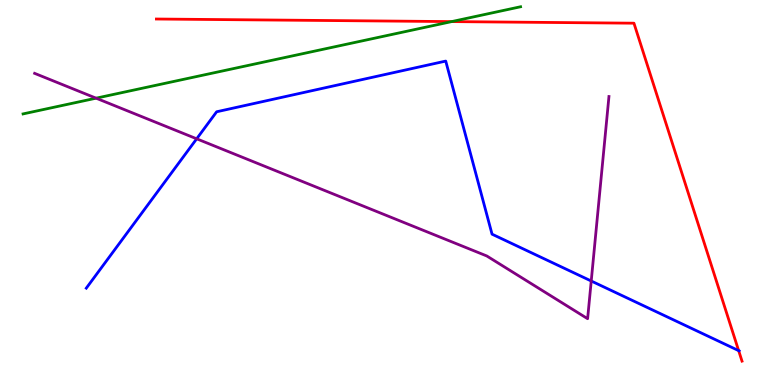[{'lines': ['blue', 'red'], 'intersections': [{'x': 9.53, 'y': 0.893}]}, {'lines': ['green', 'red'], 'intersections': [{'x': 5.83, 'y': 9.44}]}, {'lines': ['purple', 'red'], 'intersections': []}, {'lines': ['blue', 'green'], 'intersections': []}, {'lines': ['blue', 'purple'], 'intersections': [{'x': 2.54, 'y': 6.39}, {'x': 7.63, 'y': 2.7}]}, {'lines': ['green', 'purple'], 'intersections': [{'x': 1.24, 'y': 7.45}]}]